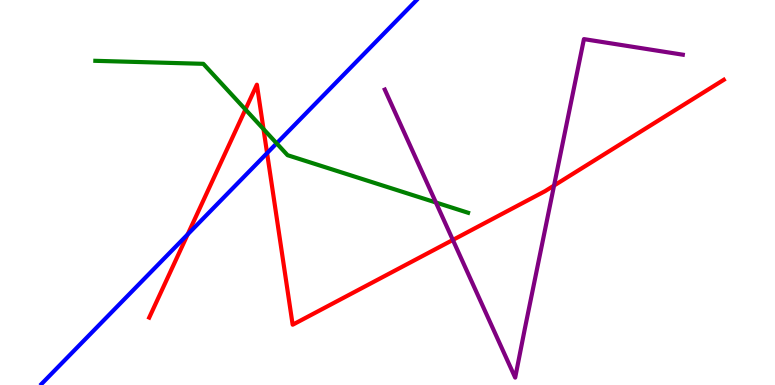[{'lines': ['blue', 'red'], 'intersections': [{'x': 2.42, 'y': 3.91}, {'x': 3.45, 'y': 6.02}]}, {'lines': ['green', 'red'], 'intersections': [{'x': 3.17, 'y': 7.16}, {'x': 3.4, 'y': 6.65}]}, {'lines': ['purple', 'red'], 'intersections': [{'x': 5.84, 'y': 3.77}, {'x': 7.15, 'y': 5.18}]}, {'lines': ['blue', 'green'], 'intersections': [{'x': 3.57, 'y': 6.28}]}, {'lines': ['blue', 'purple'], 'intersections': []}, {'lines': ['green', 'purple'], 'intersections': [{'x': 5.62, 'y': 4.74}]}]